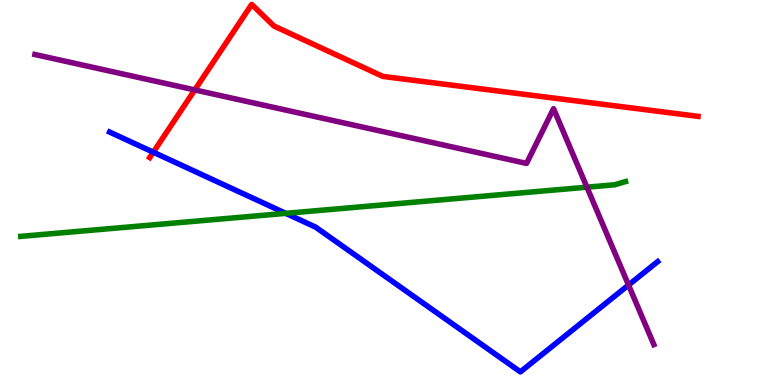[{'lines': ['blue', 'red'], 'intersections': [{'x': 1.98, 'y': 6.05}]}, {'lines': ['green', 'red'], 'intersections': []}, {'lines': ['purple', 'red'], 'intersections': [{'x': 2.51, 'y': 7.66}]}, {'lines': ['blue', 'green'], 'intersections': [{'x': 3.69, 'y': 4.46}]}, {'lines': ['blue', 'purple'], 'intersections': [{'x': 8.11, 'y': 2.6}]}, {'lines': ['green', 'purple'], 'intersections': [{'x': 7.57, 'y': 5.14}]}]